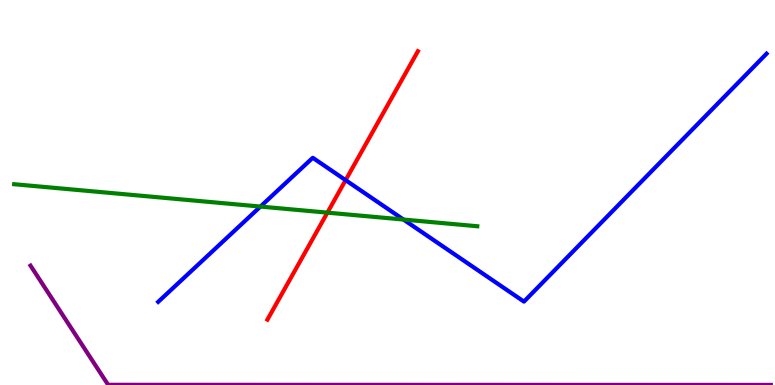[{'lines': ['blue', 'red'], 'intersections': [{'x': 4.46, 'y': 5.32}]}, {'lines': ['green', 'red'], 'intersections': [{'x': 4.22, 'y': 4.48}]}, {'lines': ['purple', 'red'], 'intersections': []}, {'lines': ['blue', 'green'], 'intersections': [{'x': 3.36, 'y': 4.63}, {'x': 5.21, 'y': 4.3}]}, {'lines': ['blue', 'purple'], 'intersections': []}, {'lines': ['green', 'purple'], 'intersections': []}]